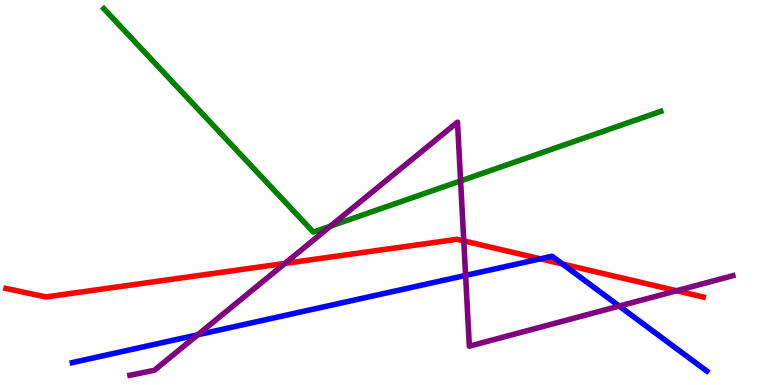[{'lines': ['blue', 'red'], 'intersections': [{'x': 6.97, 'y': 3.28}, {'x': 7.26, 'y': 3.14}]}, {'lines': ['green', 'red'], 'intersections': []}, {'lines': ['purple', 'red'], 'intersections': [{'x': 3.68, 'y': 3.16}, {'x': 5.98, 'y': 3.74}, {'x': 8.73, 'y': 2.45}]}, {'lines': ['blue', 'green'], 'intersections': []}, {'lines': ['blue', 'purple'], 'intersections': [{'x': 2.55, 'y': 1.3}, {'x': 6.01, 'y': 2.85}, {'x': 7.99, 'y': 2.05}]}, {'lines': ['green', 'purple'], 'intersections': [{'x': 4.26, 'y': 4.13}, {'x': 5.94, 'y': 5.3}]}]